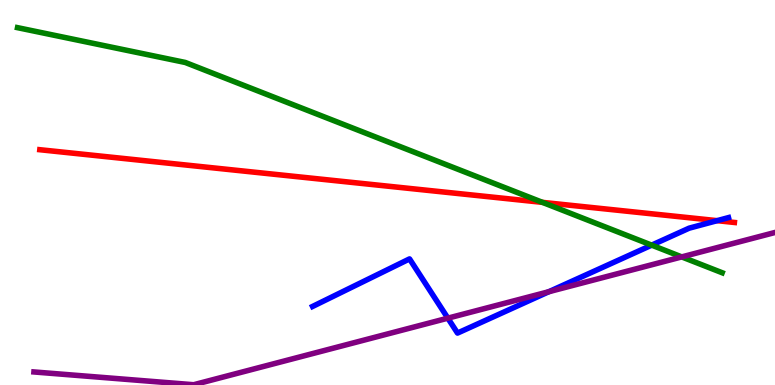[{'lines': ['blue', 'red'], 'intersections': [{'x': 9.25, 'y': 4.27}]}, {'lines': ['green', 'red'], 'intersections': [{'x': 7.0, 'y': 4.74}]}, {'lines': ['purple', 'red'], 'intersections': []}, {'lines': ['blue', 'green'], 'intersections': [{'x': 8.41, 'y': 3.63}]}, {'lines': ['blue', 'purple'], 'intersections': [{'x': 5.78, 'y': 1.74}, {'x': 7.08, 'y': 2.42}]}, {'lines': ['green', 'purple'], 'intersections': [{'x': 8.8, 'y': 3.33}]}]